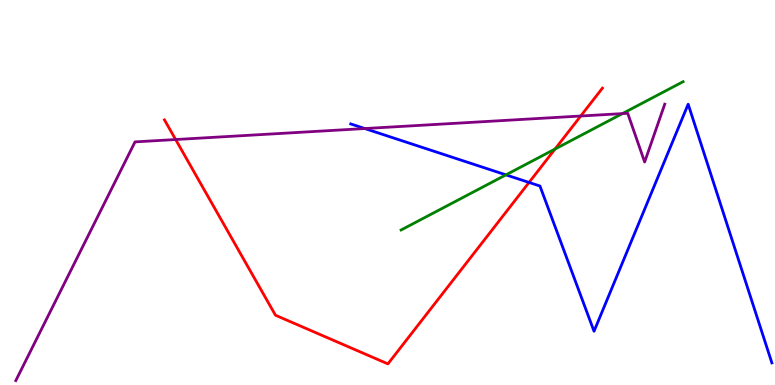[{'lines': ['blue', 'red'], 'intersections': [{'x': 6.83, 'y': 5.26}]}, {'lines': ['green', 'red'], 'intersections': [{'x': 7.16, 'y': 6.13}]}, {'lines': ['purple', 'red'], 'intersections': [{'x': 2.27, 'y': 6.38}, {'x': 7.49, 'y': 6.99}]}, {'lines': ['blue', 'green'], 'intersections': [{'x': 6.53, 'y': 5.46}]}, {'lines': ['blue', 'purple'], 'intersections': [{'x': 4.71, 'y': 6.66}]}, {'lines': ['green', 'purple'], 'intersections': [{'x': 8.03, 'y': 7.05}]}]